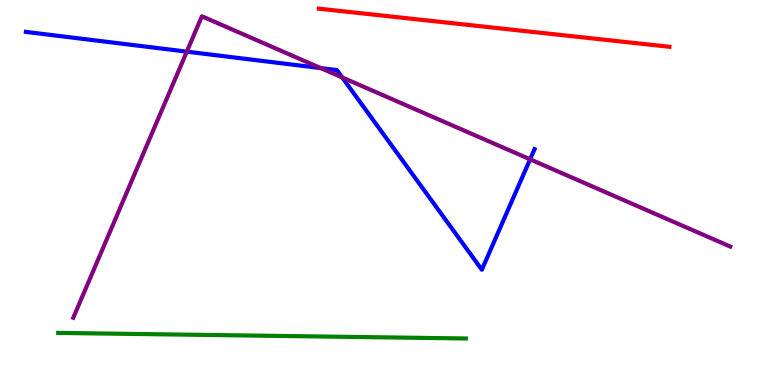[{'lines': ['blue', 'red'], 'intersections': []}, {'lines': ['green', 'red'], 'intersections': []}, {'lines': ['purple', 'red'], 'intersections': []}, {'lines': ['blue', 'green'], 'intersections': []}, {'lines': ['blue', 'purple'], 'intersections': [{'x': 2.41, 'y': 8.66}, {'x': 4.14, 'y': 8.23}, {'x': 4.42, 'y': 7.99}, {'x': 6.84, 'y': 5.86}]}, {'lines': ['green', 'purple'], 'intersections': []}]